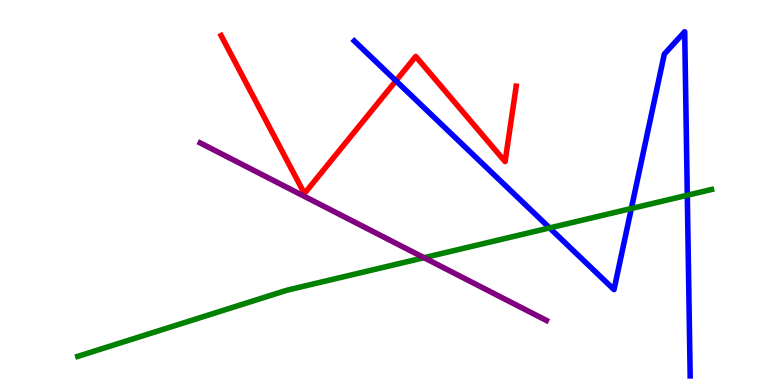[{'lines': ['blue', 'red'], 'intersections': [{'x': 5.11, 'y': 7.9}]}, {'lines': ['green', 'red'], 'intersections': []}, {'lines': ['purple', 'red'], 'intersections': []}, {'lines': ['blue', 'green'], 'intersections': [{'x': 7.09, 'y': 4.08}, {'x': 8.15, 'y': 4.58}, {'x': 8.87, 'y': 4.93}]}, {'lines': ['blue', 'purple'], 'intersections': []}, {'lines': ['green', 'purple'], 'intersections': [{'x': 5.47, 'y': 3.31}]}]